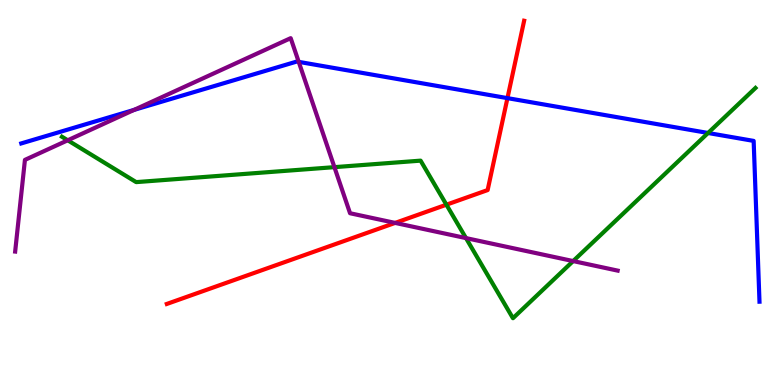[{'lines': ['blue', 'red'], 'intersections': [{'x': 6.55, 'y': 7.45}]}, {'lines': ['green', 'red'], 'intersections': [{'x': 5.76, 'y': 4.68}]}, {'lines': ['purple', 'red'], 'intersections': [{'x': 5.1, 'y': 4.21}]}, {'lines': ['blue', 'green'], 'intersections': [{'x': 9.14, 'y': 6.55}]}, {'lines': ['blue', 'purple'], 'intersections': [{'x': 1.73, 'y': 7.15}, {'x': 3.85, 'y': 8.39}]}, {'lines': ['green', 'purple'], 'intersections': [{'x': 0.874, 'y': 6.36}, {'x': 4.32, 'y': 5.66}, {'x': 6.01, 'y': 3.82}, {'x': 7.4, 'y': 3.22}]}]